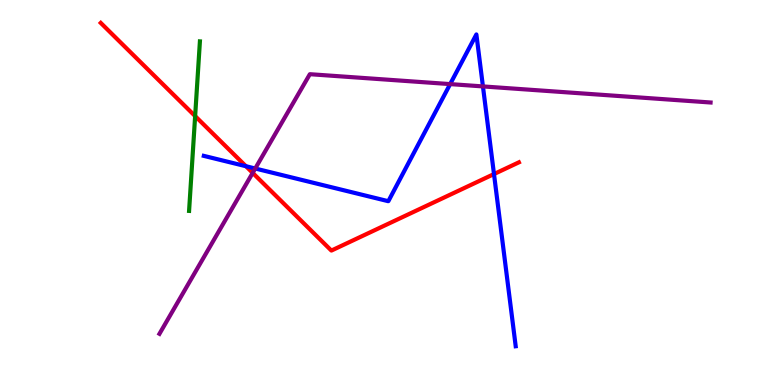[{'lines': ['blue', 'red'], 'intersections': [{'x': 3.17, 'y': 5.68}, {'x': 6.37, 'y': 5.48}]}, {'lines': ['green', 'red'], 'intersections': [{'x': 2.52, 'y': 6.98}]}, {'lines': ['purple', 'red'], 'intersections': [{'x': 3.26, 'y': 5.51}]}, {'lines': ['blue', 'green'], 'intersections': []}, {'lines': ['blue', 'purple'], 'intersections': [{'x': 3.29, 'y': 5.62}, {'x': 5.81, 'y': 7.82}, {'x': 6.23, 'y': 7.76}]}, {'lines': ['green', 'purple'], 'intersections': []}]